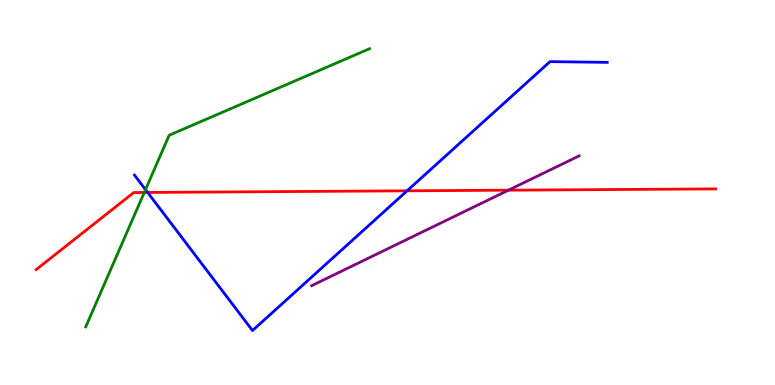[{'lines': ['blue', 'red'], 'intersections': [{'x': 1.91, 'y': 5.0}, {'x': 5.25, 'y': 5.04}]}, {'lines': ['green', 'red'], 'intersections': [{'x': 1.86, 'y': 5.0}]}, {'lines': ['purple', 'red'], 'intersections': [{'x': 6.56, 'y': 5.06}]}, {'lines': ['blue', 'green'], 'intersections': [{'x': 1.88, 'y': 5.07}]}, {'lines': ['blue', 'purple'], 'intersections': []}, {'lines': ['green', 'purple'], 'intersections': []}]